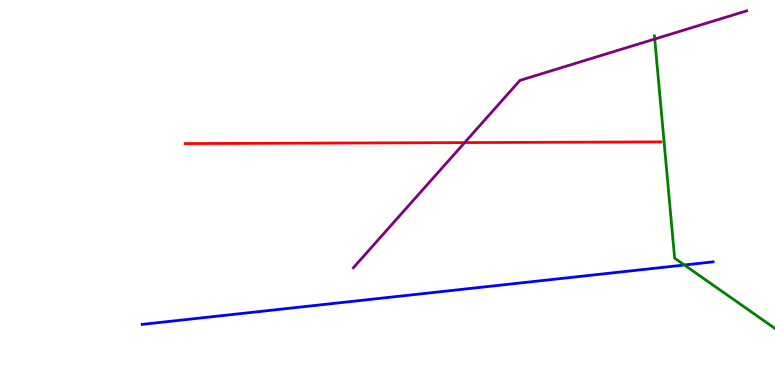[{'lines': ['blue', 'red'], 'intersections': []}, {'lines': ['green', 'red'], 'intersections': []}, {'lines': ['purple', 'red'], 'intersections': [{'x': 6.0, 'y': 6.3}]}, {'lines': ['blue', 'green'], 'intersections': [{'x': 8.83, 'y': 3.12}]}, {'lines': ['blue', 'purple'], 'intersections': []}, {'lines': ['green', 'purple'], 'intersections': [{'x': 8.45, 'y': 8.99}]}]